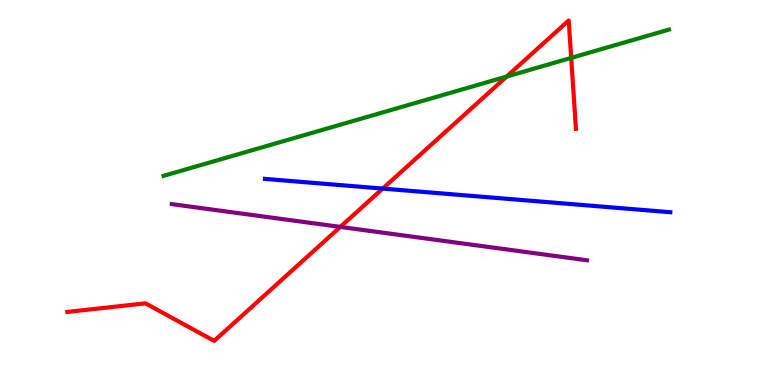[{'lines': ['blue', 'red'], 'intersections': [{'x': 4.94, 'y': 5.1}]}, {'lines': ['green', 'red'], 'intersections': [{'x': 6.54, 'y': 8.01}, {'x': 7.37, 'y': 8.5}]}, {'lines': ['purple', 'red'], 'intersections': [{'x': 4.39, 'y': 4.11}]}, {'lines': ['blue', 'green'], 'intersections': []}, {'lines': ['blue', 'purple'], 'intersections': []}, {'lines': ['green', 'purple'], 'intersections': []}]